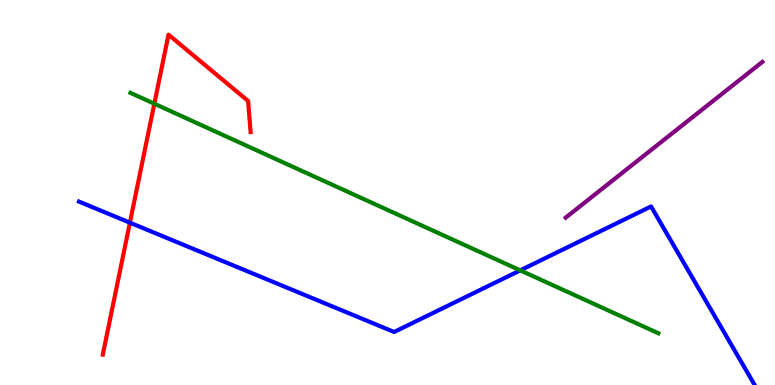[{'lines': ['blue', 'red'], 'intersections': [{'x': 1.68, 'y': 4.22}]}, {'lines': ['green', 'red'], 'intersections': [{'x': 1.99, 'y': 7.31}]}, {'lines': ['purple', 'red'], 'intersections': []}, {'lines': ['blue', 'green'], 'intersections': [{'x': 6.71, 'y': 2.98}]}, {'lines': ['blue', 'purple'], 'intersections': []}, {'lines': ['green', 'purple'], 'intersections': []}]